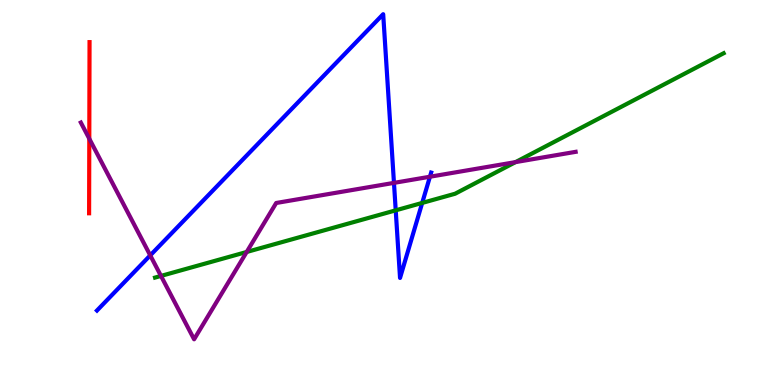[{'lines': ['blue', 'red'], 'intersections': []}, {'lines': ['green', 'red'], 'intersections': []}, {'lines': ['purple', 'red'], 'intersections': [{'x': 1.15, 'y': 6.4}]}, {'lines': ['blue', 'green'], 'intersections': [{'x': 5.11, 'y': 4.54}, {'x': 5.45, 'y': 4.73}]}, {'lines': ['blue', 'purple'], 'intersections': [{'x': 1.94, 'y': 3.37}, {'x': 5.08, 'y': 5.25}, {'x': 5.55, 'y': 5.41}]}, {'lines': ['green', 'purple'], 'intersections': [{'x': 2.08, 'y': 2.83}, {'x': 3.18, 'y': 3.46}, {'x': 6.65, 'y': 5.79}]}]